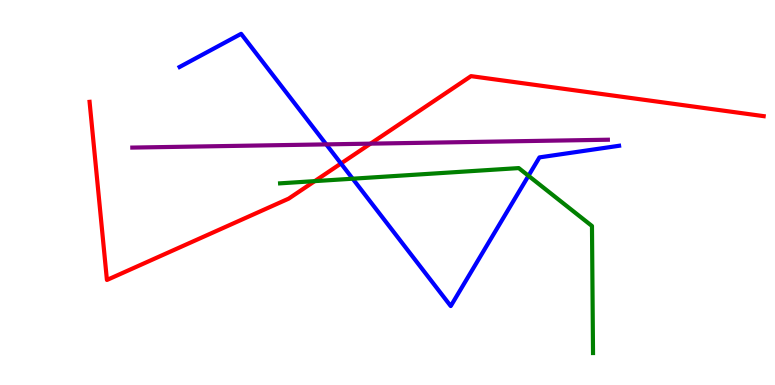[{'lines': ['blue', 'red'], 'intersections': [{'x': 4.4, 'y': 5.75}]}, {'lines': ['green', 'red'], 'intersections': [{'x': 4.06, 'y': 5.3}]}, {'lines': ['purple', 'red'], 'intersections': [{'x': 4.78, 'y': 6.27}]}, {'lines': ['blue', 'green'], 'intersections': [{'x': 4.55, 'y': 5.36}, {'x': 6.82, 'y': 5.43}]}, {'lines': ['blue', 'purple'], 'intersections': [{'x': 4.21, 'y': 6.25}]}, {'lines': ['green', 'purple'], 'intersections': []}]